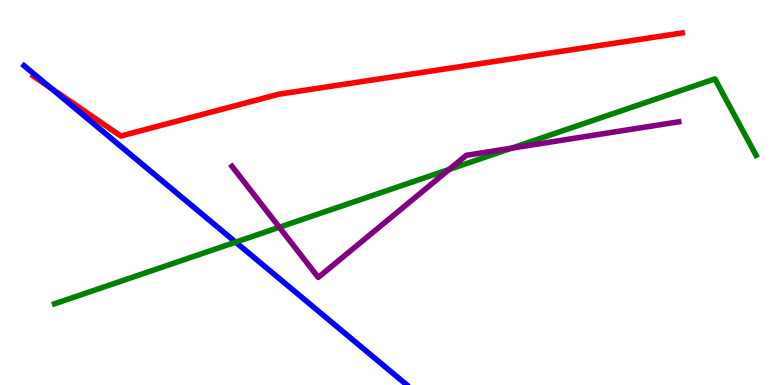[{'lines': ['blue', 'red'], 'intersections': [{'x': 0.66, 'y': 7.71}]}, {'lines': ['green', 'red'], 'intersections': []}, {'lines': ['purple', 'red'], 'intersections': []}, {'lines': ['blue', 'green'], 'intersections': [{'x': 3.04, 'y': 3.71}]}, {'lines': ['blue', 'purple'], 'intersections': []}, {'lines': ['green', 'purple'], 'intersections': [{'x': 3.6, 'y': 4.1}, {'x': 5.8, 'y': 5.6}, {'x': 6.6, 'y': 6.15}]}]